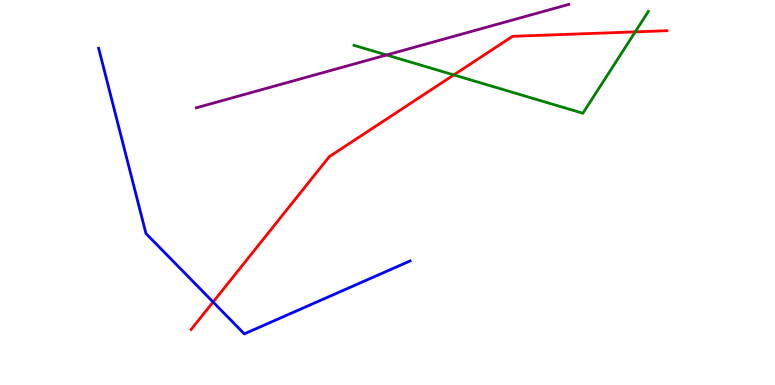[{'lines': ['blue', 'red'], 'intersections': [{'x': 2.75, 'y': 2.16}]}, {'lines': ['green', 'red'], 'intersections': [{'x': 5.86, 'y': 8.05}, {'x': 8.2, 'y': 9.17}]}, {'lines': ['purple', 'red'], 'intersections': []}, {'lines': ['blue', 'green'], 'intersections': []}, {'lines': ['blue', 'purple'], 'intersections': []}, {'lines': ['green', 'purple'], 'intersections': [{'x': 4.99, 'y': 8.57}]}]